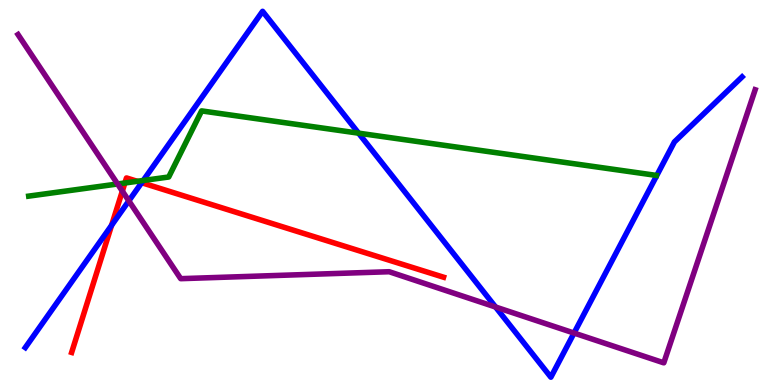[{'lines': ['blue', 'red'], 'intersections': [{'x': 1.44, 'y': 4.15}, {'x': 1.83, 'y': 5.25}]}, {'lines': ['green', 'red'], 'intersections': [{'x': 1.61, 'y': 5.25}, {'x': 1.77, 'y': 5.29}]}, {'lines': ['purple', 'red'], 'intersections': [{'x': 1.58, 'y': 5.04}]}, {'lines': ['blue', 'green'], 'intersections': [{'x': 1.85, 'y': 5.31}, {'x': 4.63, 'y': 6.54}]}, {'lines': ['blue', 'purple'], 'intersections': [{'x': 1.66, 'y': 4.78}, {'x': 6.39, 'y': 2.03}, {'x': 7.41, 'y': 1.35}]}, {'lines': ['green', 'purple'], 'intersections': [{'x': 1.52, 'y': 5.22}]}]